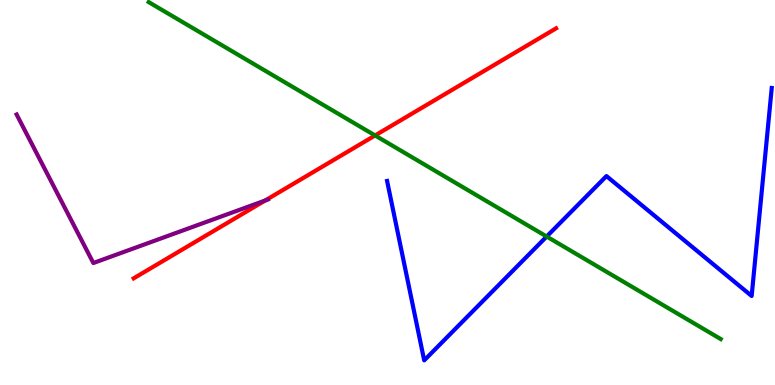[{'lines': ['blue', 'red'], 'intersections': []}, {'lines': ['green', 'red'], 'intersections': [{'x': 4.84, 'y': 6.48}]}, {'lines': ['purple', 'red'], 'intersections': [{'x': 3.42, 'y': 4.79}]}, {'lines': ['blue', 'green'], 'intersections': [{'x': 7.05, 'y': 3.86}]}, {'lines': ['blue', 'purple'], 'intersections': []}, {'lines': ['green', 'purple'], 'intersections': []}]